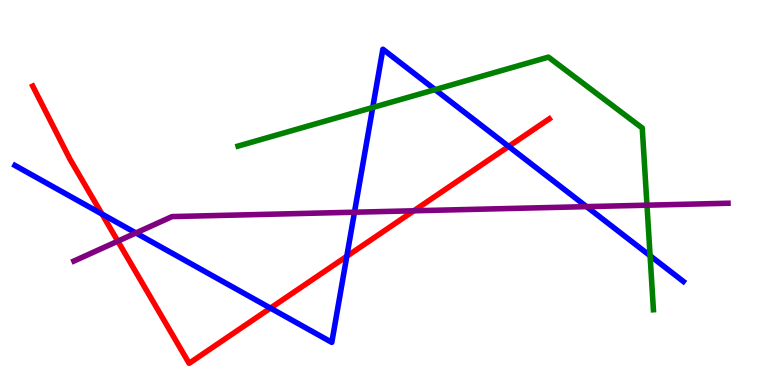[{'lines': ['blue', 'red'], 'intersections': [{'x': 1.32, 'y': 4.44}, {'x': 3.49, 'y': 2.0}, {'x': 4.47, 'y': 3.34}, {'x': 6.56, 'y': 6.2}]}, {'lines': ['green', 'red'], 'intersections': []}, {'lines': ['purple', 'red'], 'intersections': [{'x': 1.52, 'y': 3.74}, {'x': 5.34, 'y': 4.53}]}, {'lines': ['blue', 'green'], 'intersections': [{'x': 4.81, 'y': 7.21}, {'x': 5.61, 'y': 7.67}, {'x': 8.39, 'y': 3.36}]}, {'lines': ['blue', 'purple'], 'intersections': [{'x': 1.75, 'y': 3.95}, {'x': 4.57, 'y': 4.49}, {'x': 7.57, 'y': 4.63}]}, {'lines': ['green', 'purple'], 'intersections': [{'x': 8.35, 'y': 4.67}]}]